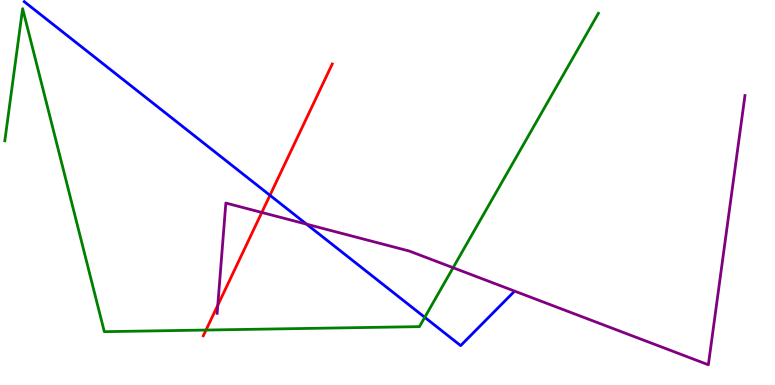[{'lines': ['blue', 'red'], 'intersections': [{'x': 3.48, 'y': 4.93}]}, {'lines': ['green', 'red'], 'intersections': [{'x': 2.66, 'y': 1.43}]}, {'lines': ['purple', 'red'], 'intersections': [{'x': 2.81, 'y': 2.07}, {'x': 3.38, 'y': 4.48}]}, {'lines': ['blue', 'green'], 'intersections': [{'x': 5.48, 'y': 1.76}]}, {'lines': ['blue', 'purple'], 'intersections': [{'x': 3.96, 'y': 4.18}]}, {'lines': ['green', 'purple'], 'intersections': [{'x': 5.85, 'y': 3.05}]}]